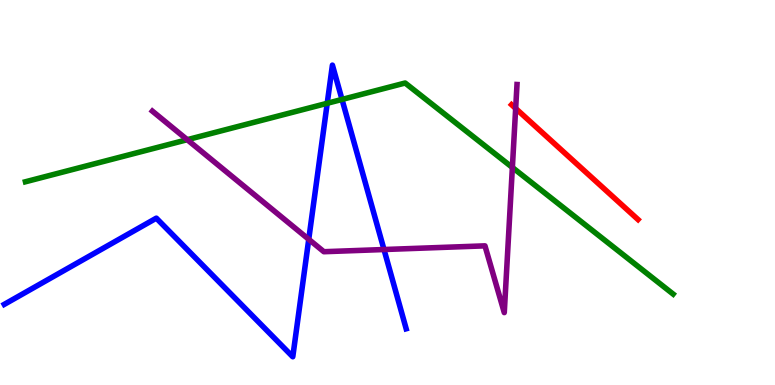[{'lines': ['blue', 'red'], 'intersections': []}, {'lines': ['green', 'red'], 'intersections': []}, {'lines': ['purple', 'red'], 'intersections': [{'x': 6.65, 'y': 7.18}]}, {'lines': ['blue', 'green'], 'intersections': [{'x': 4.22, 'y': 7.32}, {'x': 4.41, 'y': 7.42}]}, {'lines': ['blue', 'purple'], 'intersections': [{'x': 3.98, 'y': 3.78}, {'x': 4.95, 'y': 3.52}]}, {'lines': ['green', 'purple'], 'intersections': [{'x': 2.42, 'y': 6.37}, {'x': 6.61, 'y': 5.65}]}]